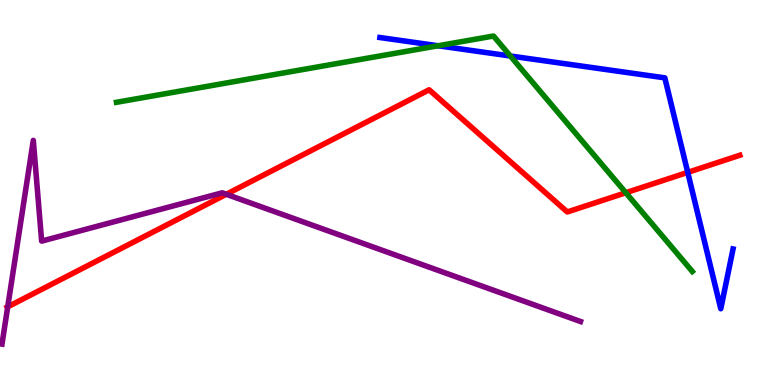[{'lines': ['blue', 'red'], 'intersections': [{'x': 8.87, 'y': 5.52}]}, {'lines': ['green', 'red'], 'intersections': [{'x': 8.08, 'y': 4.99}]}, {'lines': ['purple', 'red'], 'intersections': [{'x': 0.0995, 'y': 2.03}, {'x': 2.92, 'y': 4.95}]}, {'lines': ['blue', 'green'], 'intersections': [{'x': 5.65, 'y': 8.81}, {'x': 6.59, 'y': 8.55}]}, {'lines': ['blue', 'purple'], 'intersections': []}, {'lines': ['green', 'purple'], 'intersections': []}]